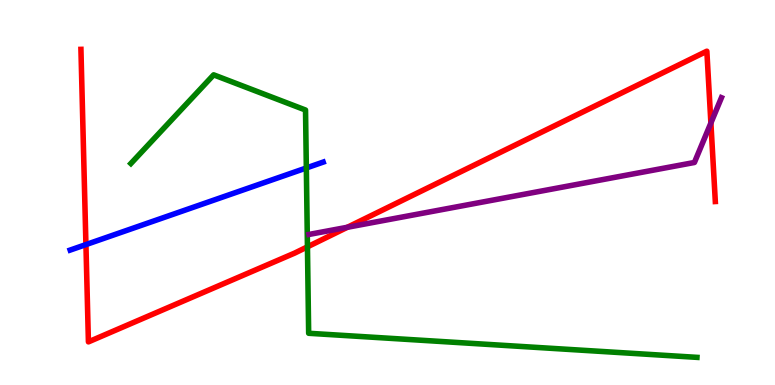[{'lines': ['blue', 'red'], 'intersections': [{'x': 1.11, 'y': 3.65}]}, {'lines': ['green', 'red'], 'intersections': [{'x': 3.97, 'y': 3.59}]}, {'lines': ['purple', 'red'], 'intersections': [{'x': 4.48, 'y': 4.1}, {'x': 9.17, 'y': 6.81}]}, {'lines': ['blue', 'green'], 'intersections': [{'x': 3.95, 'y': 5.64}]}, {'lines': ['blue', 'purple'], 'intersections': []}, {'lines': ['green', 'purple'], 'intersections': []}]